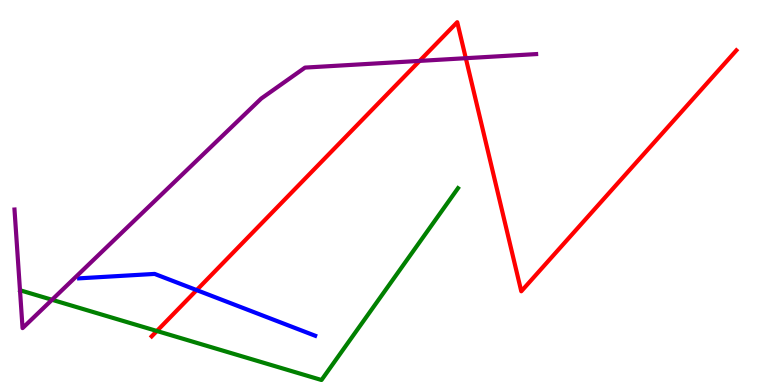[{'lines': ['blue', 'red'], 'intersections': [{'x': 2.54, 'y': 2.46}]}, {'lines': ['green', 'red'], 'intersections': [{'x': 2.02, 'y': 1.4}]}, {'lines': ['purple', 'red'], 'intersections': [{'x': 5.41, 'y': 8.42}, {'x': 6.01, 'y': 8.49}]}, {'lines': ['blue', 'green'], 'intersections': []}, {'lines': ['blue', 'purple'], 'intersections': []}, {'lines': ['green', 'purple'], 'intersections': [{'x': 0.671, 'y': 2.21}]}]